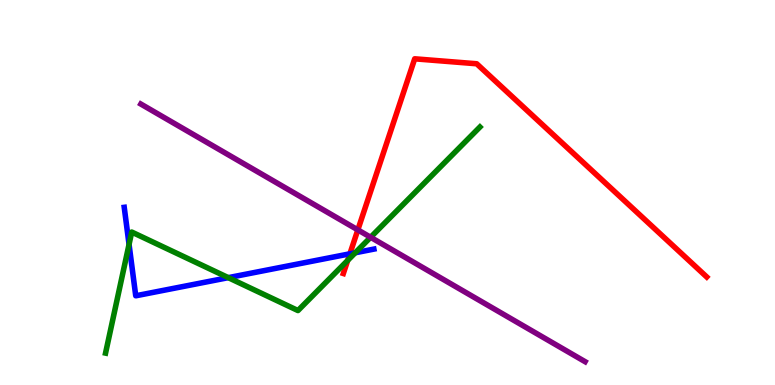[{'lines': ['blue', 'red'], 'intersections': [{'x': 4.51, 'y': 3.41}]}, {'lines': ['green', 'red'], 'intersections': [{'x': 4.49, 'y': 3.24}]}, {'lines': ['purple', 'red'], 'intersections': [{'x': 4.62, 'y': 4.03}]}, {'lines': ['blue', 'green'], 'intersections': [{'x': 1.67, 'y': 3.65}, {'x': 2.95, 'y': 2.79}, {'x': 4.58, 'y': 3.43}]}, {'lines': ['blue', 'purple'], 'intersections': []}, {'lines': ['green', 'purple'], 'intersections': [{'x': 4.78, 'y': 3.84}]}]